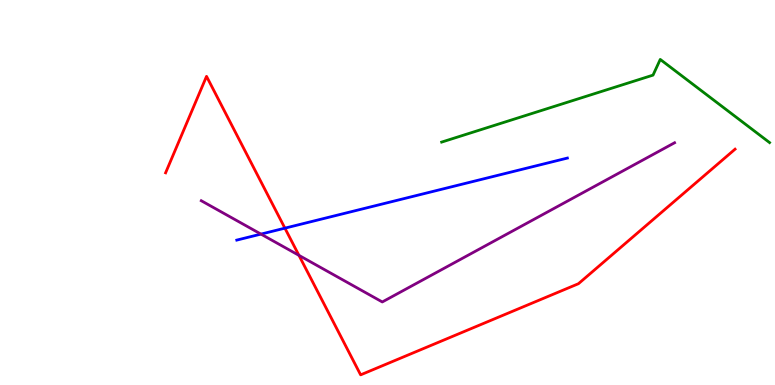[{'lines': ['blue', 'red'], 'intersections': [{'x': 3.68, 'y': 4.07}]}, {'lines': ['green', 'red'], 'intersections': []}, {'lines': ['purple', 'red'], 'intersections': [{'x': 3.86, 'y': 3.37}]}, {'lines': ['blue', 'green'], 'intersections': []}, {'lines': ['blue', 'purple'], 'intersections': [{'x': 3.37, 'y': 3.92}]}, {'lines': ['green', 'purple'], 'intersections': []}]